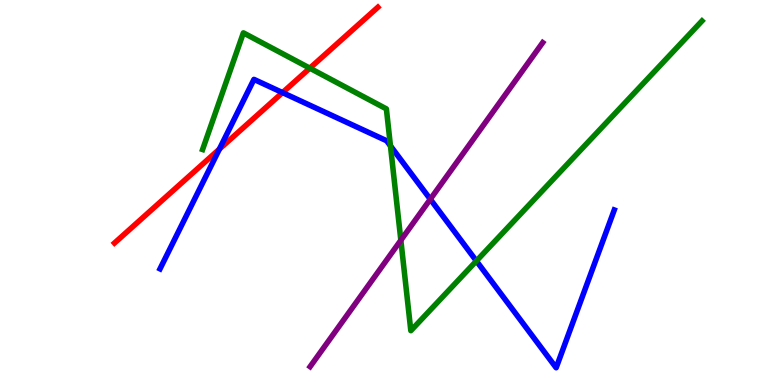[{'lines': ['blue', 'red'], 'intersections': [{'x': 2.83, 'y': 6.13}, {'x': 3.65, 'y': 7.59}]}, {'lines': ['green', 'red'], 'intersections': [{'x': 4.0, 'y': 8.23}]}, {'lines': ['purple', 'red'], 'intersections': []}, {'lines': ['blue', 'green'], 'intersections': [{'x': 5.04, 'y': 6.21}, {'x': 6.15, 'y': 3.22}]}, {'lines': ['blue', 'purple'], 'intersections': [{'x': 5.55, 'y': 4.83}]}, {'lines': ['green', 'purple'], 'intersections': [{'x': 5.17, 'y': 3.76}]}]